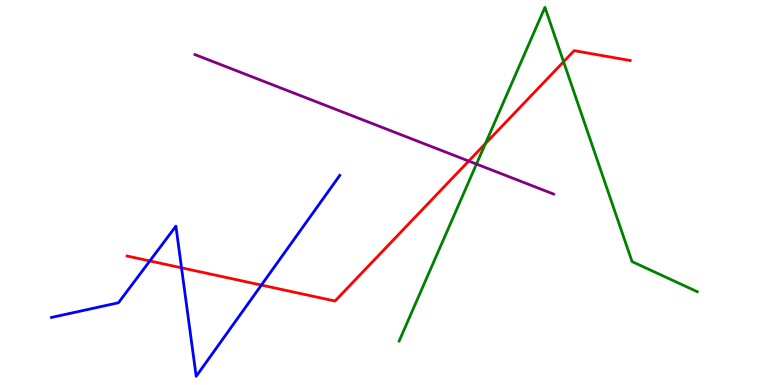[{'lines': ['blue', 'red'], 'intersections': [{'x': 1.93, 'y': 3.22}, {'x': 2.34, 'y': 3.04}, {'x': 3.37, 'y': 2.6}]}, {'lines': ['green', 'red'], 'intersections': [{'x': 6.26, 'y': 6.27}, {'x': 7.27, 'y': 8.4}]}, {'lines': ['purple', 'red'], 'intersections': [{'x': 6.05, 'y': 5.82}]}, {'lines': ['blue', 'green'], 'intersections': []}, {'lines': ['blue', 'purple'], 'intersections': []}, {'lines': ['green', 'purple'], 'intersections': [{'x': 6.15, 'y': 5.74}]}]